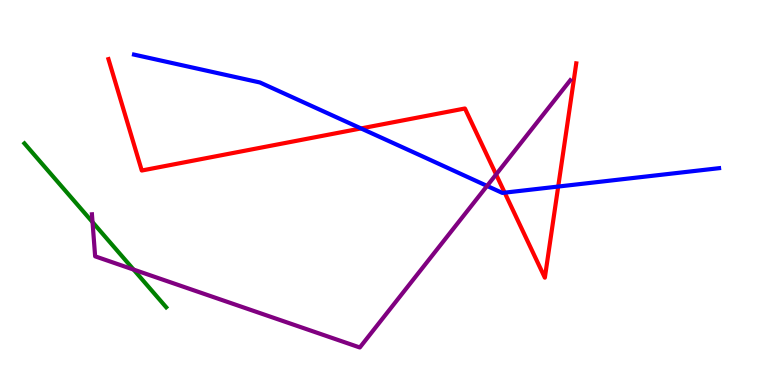[{'lines': ['blue', 'red'], 'intersections': [{'x': 4.66, 'y': 6.66}, {'x': 6.51, 'y': 5.0}, {'x': 7.2, 'y': 5.15}]}, {'lines': ['green', 'red'], 'intersections': []}, {'lines': ['purple', 'red'], 'intersections': [{'x': 6.4, 'y': 5.47}]}, {'lines': ['blue', 'green'], 'intersections': []}, {'lines': ['blue', 'purple'], 'intersections': [{'x': 6.28, 'y': 5.17}]}, {'lines': ['green', 'purple'], 'intersections': [{'x': 1.19, 'y': 4.23}, {'x': 1.72, 'y': 3.0}]}]